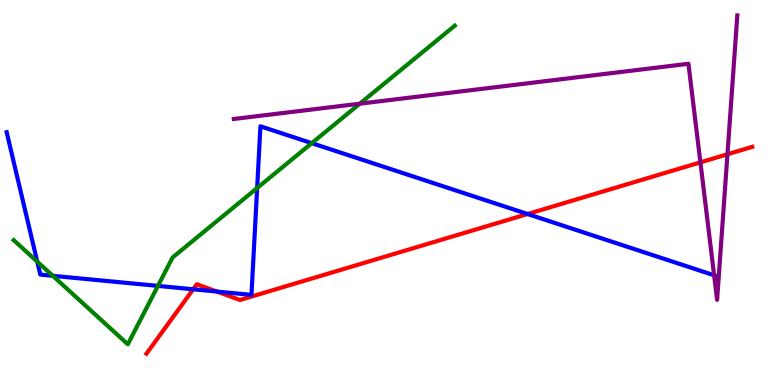[{'lines': ['blue', 'red'], 'intersections': [{'x': 2.49, 'y': 2.49}, {'x': 2.8, 'y': 2.43}, {'x': 6.81, 'y': 4.44}]}, {'lines': ['green', 'red'], 'intersections': []}, {'lines': ['purple', 'red'], 'intersections': [{'x': 9.04, 'y': 5.78}, {'x': 9.39, 'y': 5.99}]}, {'lines': ['blue', 'green'], 'intersections': [{'x': 0.481, 'y': 3.2}, {'x': 0.681, 'y': 2.84}, {'x': 2.04, 'y': 2.57}, {'x': 3.32, 'y': 5.12}, {'x': 4.02, 'y': 6.28}]}, {'lines': ['blue', 'purple'], 'intersections': [{'x': 9.21, 'y': 2.85}]}, {'lines': ['green', 'purple'], 'intersections': [{'x': 4.64, 'y': 7.31}]}]